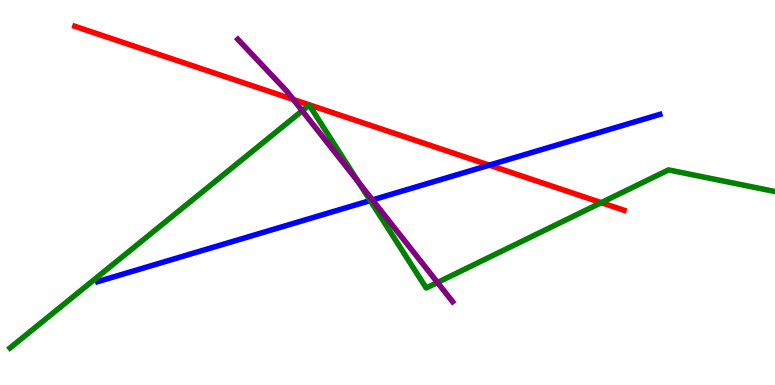[{'lines': ['blue', 'red'], 'intersections': [{'x': 6.31, 'y': 5.71}]}, {'lines': ['green', 'red'], 'intersections': [{'x': 7.76, 'y': 4.74}]}, {'lines': ['purple', 'red'], 'intersections': [{'x': 3.78, 'y': 7.42}]}, {'lines': ['blue', 'green'], 'intersections': [{'x': 4.78, 'y': 4.79}]}, {'lines': ['blue', 'purple'], 'intersections': [{'x': 4.81, 'y': 4.81}]}, {'lines': ['green', 'purple'], 'intersections': [{'x': 3.9, 'y': 7.12}, {'x': 4.63, 'y': 5.26}, {'x': 5.64, 'y': 2.66}]}]